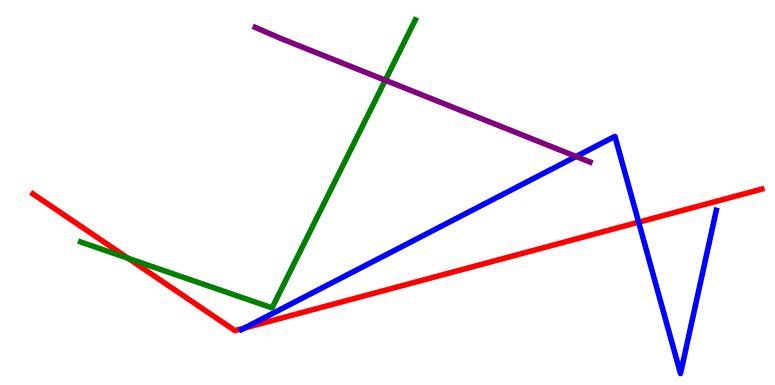[{'lines': ['blue', 'red'], 'intersections': [{'x': 3.15, 'y': 1.48}, {'x': 8.24, 'y': 4.23}]}, {'lines': ['green', 'red'], 'intersections': [{'x': 1.65, 'y': 3.29}]}, {'lines': ['purple', 'red'], 'intersections': []}, {'lines': ['blue', 'green'], 'intersections': []}, {'lines': ['blue', 'purple'], 'intersections': [{'x': 7.43, 'y': 5.94}]}, {'lines': ['green', 'purple'], 'intersections': [{'x': 4.97, 'y': 7.92}]}]